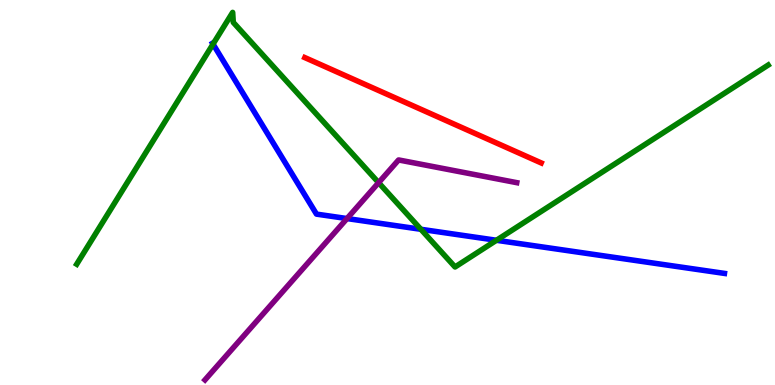[{'lines': ['blue', 'red'], 'intersections': []}, {'lines': ['green', 'red'], 'intersections': []}, {'lines': ['purple', 'red'], 'intersections': []}, {'lines': ['blue', 'green'], 'intersections': [{'x': 2.75, 'y': 8.86}, {'x': 5.43, 'y': 4.04}, {'x': 6.41, 'y': 3.76}]}, {'lines': ['blue', 'purple'], 'intersections': [{'x': 4.48, 'y': 4.32}]}, {'lines': ['green', 'purple'], 'intersections': [{'x': 4.89, 'y': 5.26}]}]